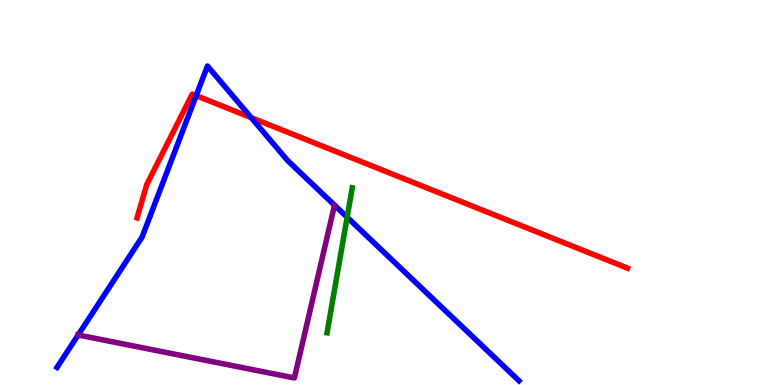[{'lines': ['blue', 'red'], 'intersections': [{'x': 2.53, 'y': 7.52}, {'x': 3.24, 'y': 6.94}]}, {'lines': ['green', 'red'], 'intersections': []}, {'lines': ['purple', 'red'], 'intersections': []}, {'lines': ['blue', 'green'], 'intersections': [{'x': 4.48, 'y': 4.36}]}, {'lines': ['blue', 'purple'], 'intersections': [{'x': 1.01, 'y': 1.3}]}, {'lines': ['green', 'purple'], 'intersections': []}]